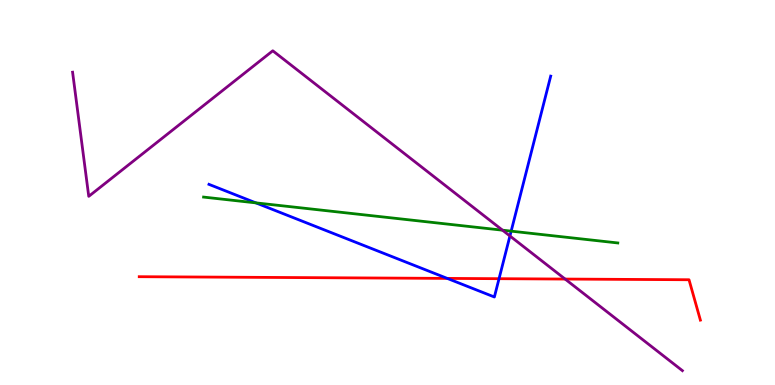[{'lines': ['blue', 'red'], 'intersections': [{'x': 5.77, 'y': 2.77}, {'x': 6.44, 'y': 2.76}]}, {'lines': ['green', 'red'], 'intersections': []}, {'lines': ['purple', 'red'], 'intersections': [{'x': 7.29, 'y': 2.75}]}, {'lines': ['blue', 'green'], 'intersections': [{'x': 3.3, 'y': 4.73}, {'x': 6.6, 'y': 4.0}]}, {'lines': ['blue', 'purple'], 'intersections': [{'x': 6.58, 'y': 3.87}]}, {'lines': ['green', 'purple'], 'intersections': [{'x': 6.48, 'y': 4.02}]}]